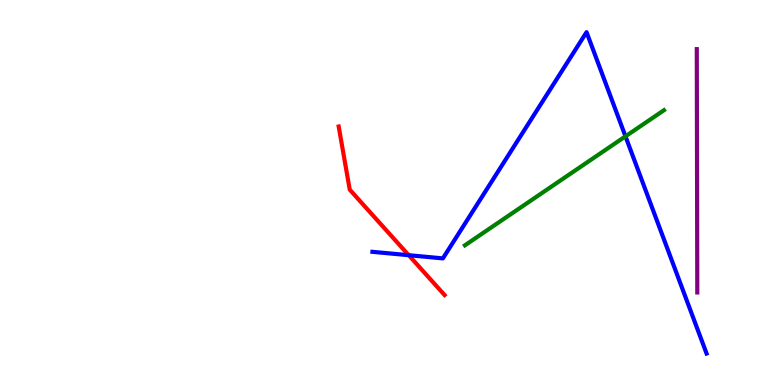[{'lines': ['blue', 'red'], 'intersections': [{'x': 5.27, 'y': 3.37}]}, {'lines': ['green', 'red'], 'intersections': []}, {'lines': ['purple', 'red'], 'intersections': []}, {'lines': ['blue', 'green'], 'intersections': [{'x': 8.07, 'y': 6.46}]}, {'lines': ['blue', 'purple'], 'intersections': []}, {'lines': ['green', 'purple'], 'intersections': []}]